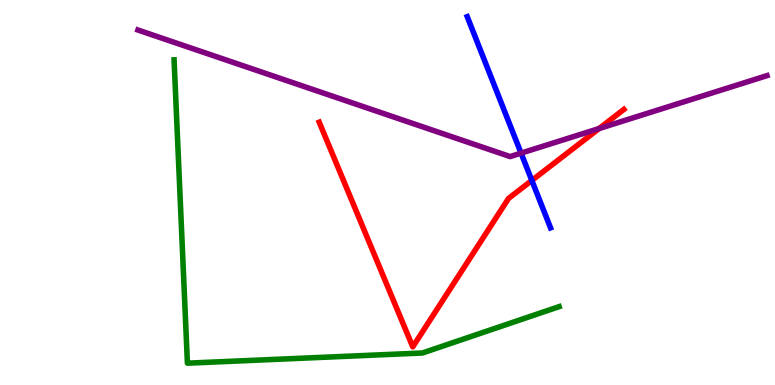[{'lines': ['blue', 'red'], 'intersections': [{'x': 6.86, 'y': 5.31}]}, {'lines': ['green', 'red'], 'intersections': []}, {'lines': ['purple', 'red'], 'intersections': [{'x': 7.73, 'y': 6.66}]}, {'lines': ['blue', 'green'], 'intersections': []}, {'lines': ['blue', 'purple'], 'intersections': [{'x': 6.72, 'y': 6.02}]}, {'lines': ['green', 'purple'], 'intersections': []}]